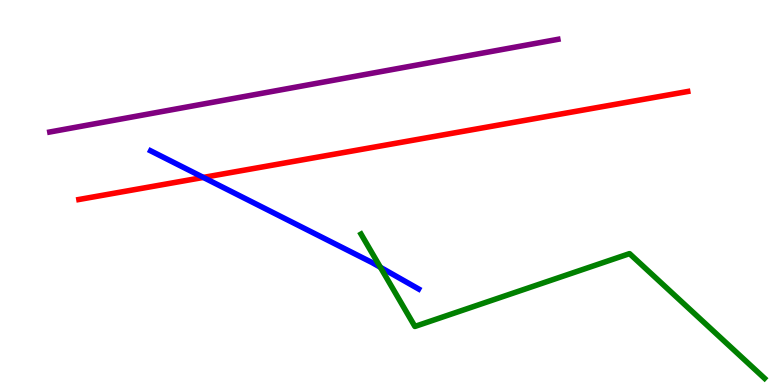[{'lines': ['blue', 'red'], 'intersections': [{'x': 2.62, 'y': 5.39}]}, {'lines': ['green', 'red'], 'intersections': []}, {'lines': ['purple', 'red'], 'intersections': []}, {'lines': ['blue', 'green'], 'intersections': [{'x': 4.91, 'y': 3.06}]}, {'lines': ['blue', 'purple'], 'intersections': []}, {'lines': ['green', 'purple'], 'intersections': []}]